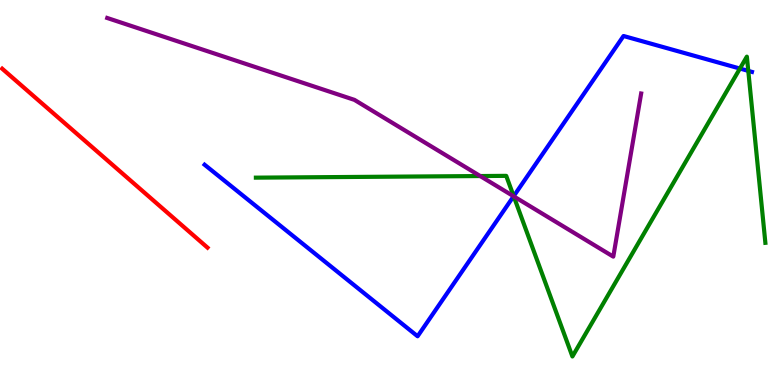[{'lines': ['blue', 'red'], 'intersections': []}, {'lines': ['green', 'red'], 'intersections': []}, {'lines': ['purple', 'red'], 'intersections': []}, {'lines': ['blue', 'green'], 'intersections': [{'x': 6.63, 'y': 4.9}, {'x': 9.55, 'y': 8.22}, {'x': 9.66, 'y': 8.16}]}, {'lines': ['blue', 'purple'], 'intersections': [{'x': 6.63, 'y': 4.9}]}, {'lines': ['green', 'purple'], 'intersections': [{'x': 6.2, 'y': 5.43}, {'x': 6.63, 'y': 4.9}]}]